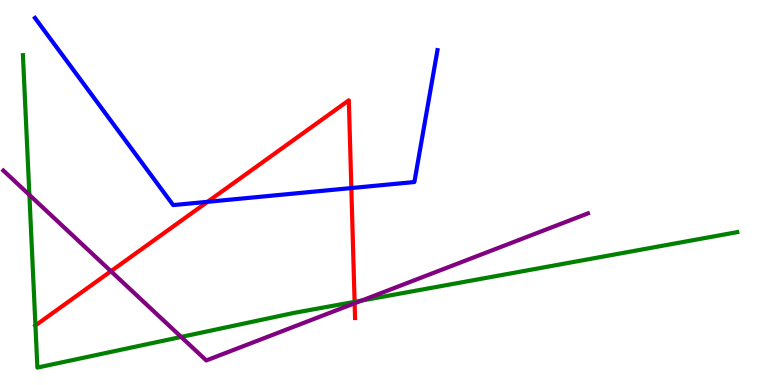[{'lines': ['blue', 'red'], 'intersections': [{'x': 2.68, 'y': 4.76}, {'x': 4.53, 'y': 5.12}]}, {'lines': ['green', 'red'], 'intersections': [{'x': 0.457, 'y': 1.55}, {'x': 4.58, 'y': 2.16}]}, {'lines': ['purple', 'red'], 'intersections': [{'x': 1.43, 'y': 2.96}, {'x': 4.58, 'y': 2.12}]}, {'lines': ['blue', 'green'], 'intersections': []}, {'lines': ['blue', 'purple'], 'intersections': []}, {'lines': ['green', 'purple'], 'intersections': [{'x': 0.379, 'y': 4.94}, {'x': 2.34, 'y': 1.25}, {'x': 4.67, 'y': 2.19}]}]